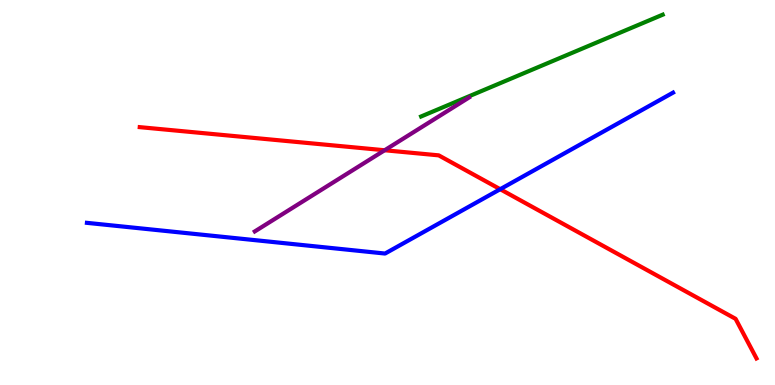[{'lines': ['blue', 'red'], 'intersections': [{'x': 6.45, 'y': 5.09}]}, {'lines': ['green', 'red'], 'intersections': []}, {'lines': ['purple', 'red'], 'intersections': [{'x': 4.96, 'y': 6.1}]}, {'lines': ['blue', 'green'], 'intersections': []}, {'lines': ['blue', 'purple'], 'intersections': []}, {'lines': ['green', 'purple'], 'intersections': []}]